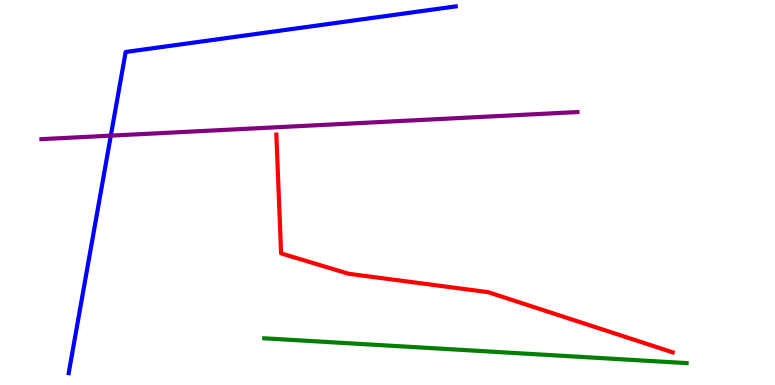[{'lines': ['blue', 'red'], 'intersections': []}, {'lines': ['green', 'red'], 'intersections': []}, {'lines': ['purple', 'red'], 'intersections': []}, {'lines': ['blue', 'green'], 'intersections': []}, {'lines': ['blue', 'purple'], 'intersections': [{'x': 1.43, 'y': 6.48}]}, {'lines': ['green', 'purple'], 'intersections': []}]